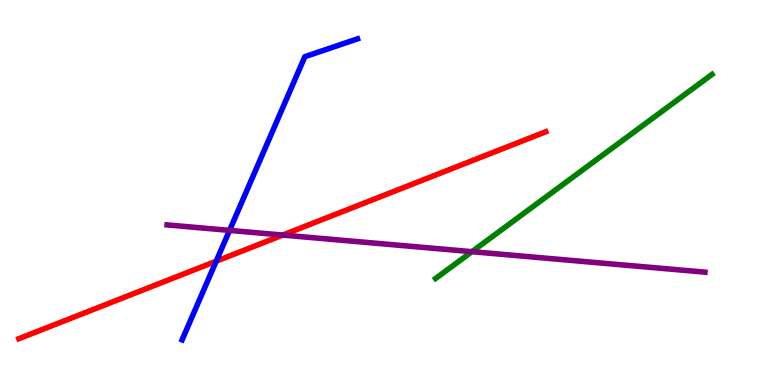[{'lines': ['blue', 'red'], 'intersections': [{'x': 2.79, 'y': 3.22}]}, {'lines': ['green', 'red'], 'intersections': []}, {'lines': ['purple', 'red'], 'intersections': [{'x': 3.65, 'y': 3.89}]}, {'lines': ['blue', 'green'], 'intersections': []}, {'lines': ['blue', 'purple'], 'intersections': [{'x': 2.96, 'y': 4.02}]}, {'lines': ['green', 'purple'], 'intersections': [{'x': 6.09, 'y': 3.46}]}]